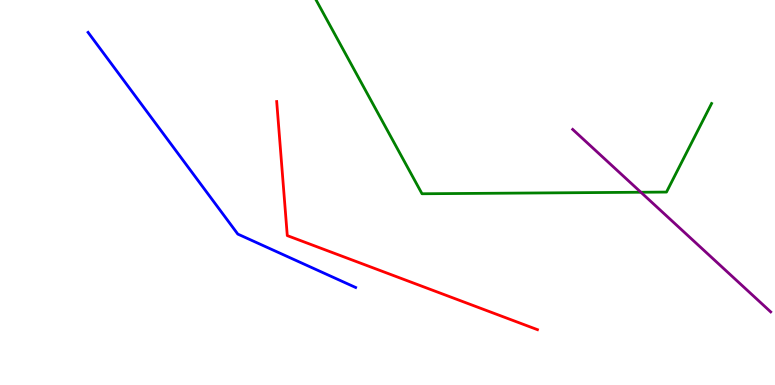[{'lines': ['blue', 'red'], 'intersections': []}, {'lines': ['green', 'red'], 'intersections': []}, {'lines': ['purple', 'red'], 'intersections': []}, {'lines': ['blue', 'green'], 'intersections': []}, {'lines': ['blue', 'purple'], 'intersections': []}, {'lines': ['green', 'purple'], 'intersections': [{'x': 8.27, 'y': 5.01}]}]